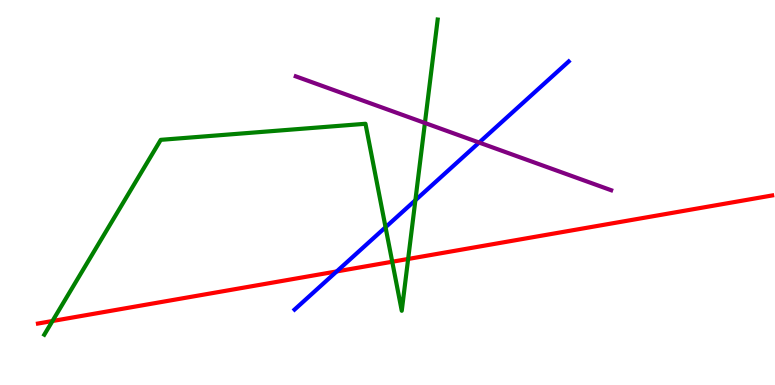[{'lines': ['blue', 'red'], 'intersections': [{'x': 4.34, 'y': 2.95}]}, {'lines': ['green', 'red'], 'intersections': [{'x': 0.677, 'y': 1.66}, {'x': 5.06, 'y': 3.2}, {'x': 5.27, 'y': 3.27}]}, {'lines': ['purple', 'red'], 'intersections': []}, {'lines': ['blue', 'green'], 'intersections': [{'x': 4.97, 'y': 4.1}, {'x': 5.36, 'y': 4.8}]}, {'lines': ['blue', 'purple'], 'intersections': [{'x': 6.18, 'y': 6.3}]}, {'lines': ['green', 'purple'], 'intersections': [{'x': 5.48, 'y': 6.81}]}]